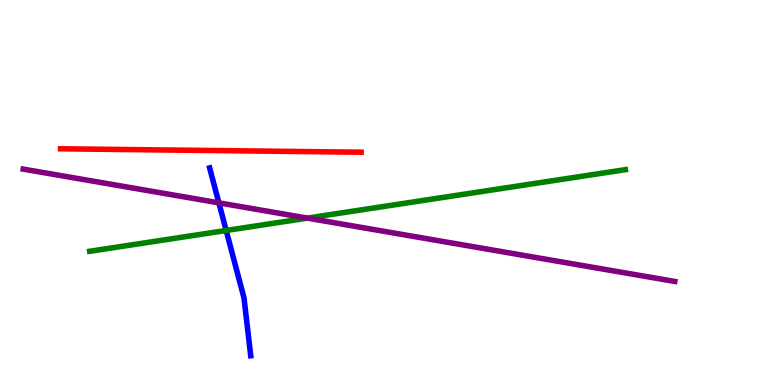[{'lines': ['blue', 'red'], 'intersections': []}, {'lines': ['green', 'red'], 'intersections': []}, {'lines': ['purple', 'red'], 'intersections': []}, {'lines': ['blue', 'green'], 'intersections': [{'x': 2.92, 'y': 4.01}]}, {'lines': ['blue', 'purple'], 'intersections': [{'x': 2.82, 'y': 4.73}]}, {'lines': ['green', 'purple'], 'intersections': [{'x': 3.97, 'y': 4.33}]}]